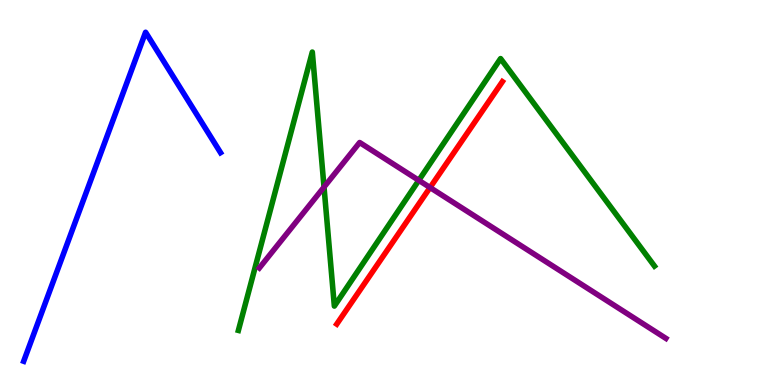[{'lines': ['blue', 'red'], 'intersections': []}, {'lines': ['green', 'red'], 'intersections': []}, {'lines': ['purple', 'red'], 'intersections': [{'x': 5.55, 'y': 5.13}]}, {'lines': ['blue', 'green'], 'intersections': []}, {'lines': ['blue', 'purple'], 'intersections': []}, {'lines': ['green', 'purple'], 'intersections': [{'x': 4.18, 'y': 5.14}, {'x': 5.4, 'y': 5.32}]}]